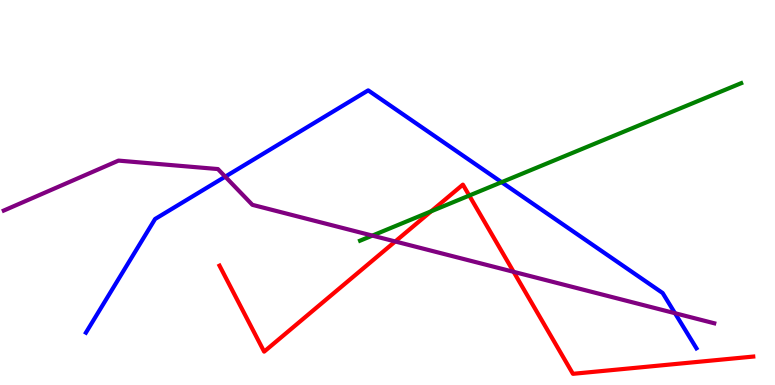[{'lines': ['blue', 'red'], 'intersections': []}, {'lines': ['green', 'red'], 'intersections': [{'x': 5.56, 'y': 4.51}, {'x': 6.05, 'y': 4.92}]}, {'lines': ['purple', 'red'], 'intersections': [{'x': 5.1, 'y': 3.73}, {'x': 6.63, 'y': 2.94}]}, {'lines': ['blue', 'green'], 'intersections': [{'x': 6.47, 'y': 5.27}]}, {'lines': ['blue', 'purple'], 'intersections': [{'x': 2.91, 'y': 5.41}, {'x': 8.71, 'y': 1.86}]}, {'lines': ['green', 'purple'], 'intersections': [{'x': 4.8, 'y': 3.88}]}]